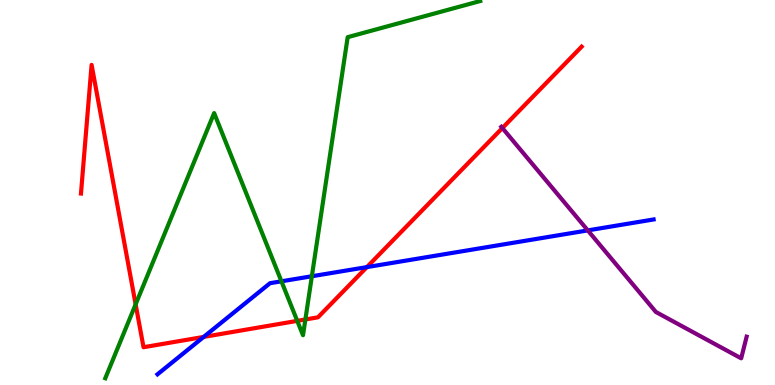[{'lines': ['blue', 'red'], 'intersections': [{'x': 2.63, 'y': 1.25}, {'x': 4.73, 'y': 3.06}]}, {'lines': ['green', 'red'], 'intersections': [{'x': 1.75, 'y': 2.1}, {'x': 3.84, 'y': 1.67}, {'x': 3.94, 'y': 1.7}]}, {'lines': ['purple', 'red'], 'intersections': [{'x': 6.48, 'y': 6.67}]}, {'lines': ['blue', 'green'], 'intersections': [{'x': 3.63, 'y': 2.69}, {'x': 4.02, 'y': 2.82}]}, {'lines': ['blue', 'purple'], 'intersections': [{'x': 7.58, 'y': 4.02}]}, {'lines': ['green', 'purple'], 'intersections': []}]